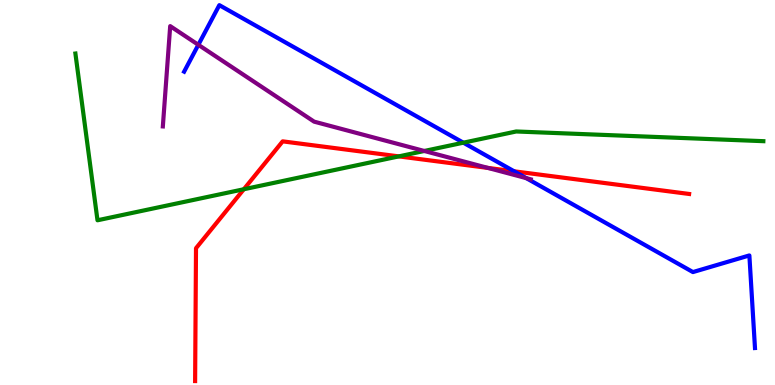[{'lines': ['blue', 'red'], 'intersections': [{'x': 6.63, 'y': 5.55}]}, {'lines': ['green', 'red'], 'intersections': [{'x': 3.15, 'y': 5.08}, {'x': 5.15, 'y': 5.94}]}, {'lines': ['purple', 'red'], 'intersections': [{'x': 6.3, 'y': 5.64}]}, {'lines': ['blue', 'green'], 'intersections': [{'x': 5.98, 'y': 6.29}]}, {'lines': ['blue', 'purple'], 'intersections': [{'x': 2.56, 'y': 8.84}, {'x': 6.79, 'y': 5.37}]}, {'lines': ['green', 'purple'], 'intersections': [{'x': 5.47, 'y': 6.08}]}]